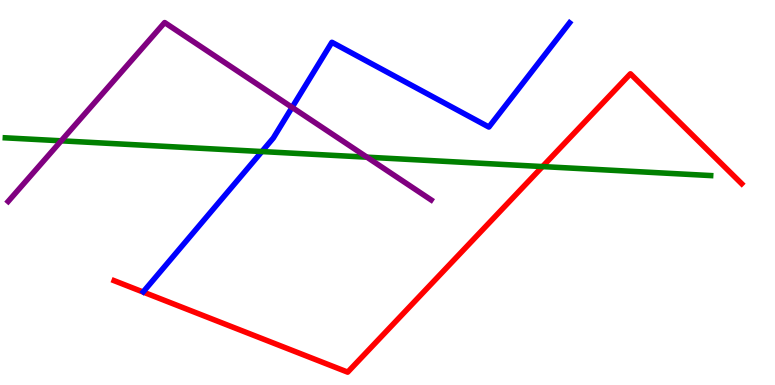[{'lines': ['blue', 'red'], 'intersections': []}, {'lines': ['green', 'red'], 'intersections': [{'x': 7.0, 'y': 5.67}]}, {'lines': ['purple', 'red'], 'intersections': []}, {'lines': ['blue', 'green'], 'intersections': [{'x': 3.38, 'y': 6.06}]}, {'lines': ['blue', 'purple'], 'intersections': [{'x': 3.77, 'y': 7.21}]}, {'lines': ['green', 'purple'], 'intersections': [{'x': 0.79, 'y': 6.34}, {'x': 4.73, 'y': 5.92}]}]